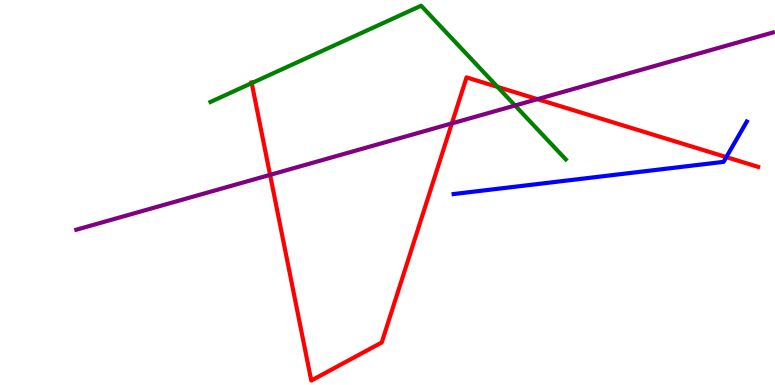[{'lines': ['blue', 'red'], 'intersections': [{'x': 9.37, 'y': 5.92}]}, {'lines': ['green', 'red'], 'intersections': [{'x': 3.25, 'y': 7.84}, {'x': 6.42, 'y': 7.74}]}, {'lines': ['purple', 'red'], 'intersections': [{'x': 3.48, 'y': 5.46}, {'x': 5.83, 'y': 6.79}, {'x': 6.93, 'y': 7.42}]}, {'lines': ['blue', 'green'], 'intersections': []}, {'lines': ['blue', 'purple'], 'intersections': []}, {'lines': ['green', 'purple'], 'intersections': [{'x': 6.65, 'y': 7.26}]}]